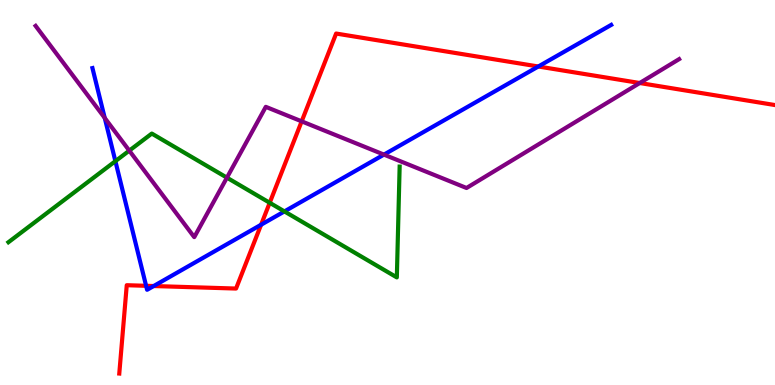[{'lines': ['blue', 'red'], 'intersections': [{'x': 1.89, 'y': 2.58}, {'x': 1.98, 'y': 2.57}, {'x': 3.37, 'y': 4.16}, {'x': 6.95, 'y': 8.27}]}, {'lines': ['green', 'red'], 'intersections': [{'x': 3.48, 'y': 4.73}]}, {'lines': ['purple', 'red'], 'intersections': [{'x': 3.89, 'y': 6.85}, {'x': 8.25, 'y': 7.84}]}, {'lines': ['blue', 'green'], 'intersections': [{'x': 1.49, 'y': 5.81}, {'x': 3.67, 'y': 4.51}]}, {'lines': ['blue', 'purple'], 'intersections': [{'x': 1.35, 'y': 6.94}, {'x': 4.95, 'y': 5.98}]}, {'lines': ['green', 'purple'], 'intersections': [{'x': 1.67, 'y': 6.09}, {'x': 2.93, 'y': 5.39}]}]